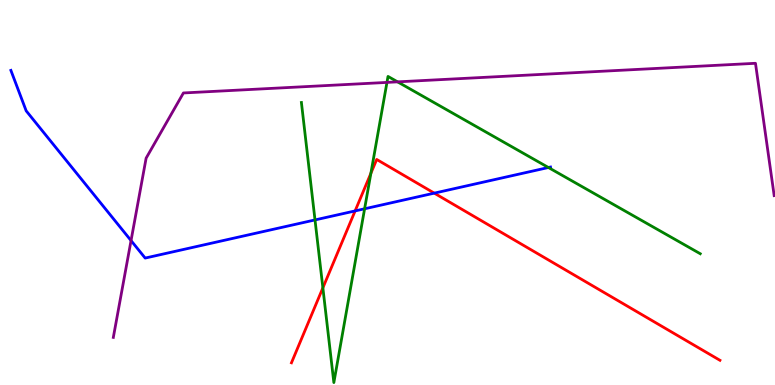[{'lines': ['blue', 'red'], 'intersections': [{'x': 4.58, 'y': 4.52}, {'x': 5.6, 'y': 4.98}]}, {'lines': ['green', 'red'], 'intersections': [{'x': 4.17, 'y': 2.52}, {'x': 4.79, 'y': 5.5}]}, {'lines': ['purple', 'red'], 'intersections': []}, {'lines': ['blue', 'green'], 'intersections': [{'x': 4.06, 'y': 4.29}, {'x': 4.7, 'y': 4.58}, {'x': 7.08, 'y': 5.65}]}, {'lines': ['blue', 'purple'], 'intersections': [{'x': 1.69, 'y': 3.75}]}, {'lines': ['green', 'purple'], 'intersections': [{'x': 4.99, 'y': 7.86}, {'x': 5.13, 'y': 7.87}]}]